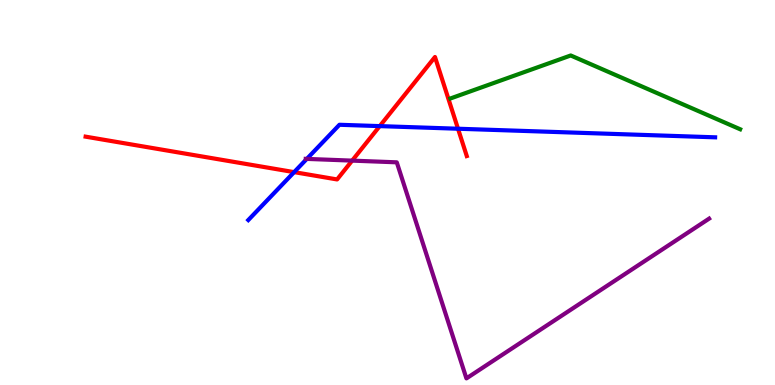[{'lines': ['blue', 'red'], 'intersections': [{'x': 3.8, 'y': 5.53}, {'x': 4.9, 'y': 6.72}, {'x': 5.91, 'y': 6.66}]}, {'lines': ['green', 'red'], 'intersections': []}, {'lines': ['purple', 'red'], 'intersections': [{'x': 4.54, 'y': 5.83}]}, {'lines': ['blue', 'green'], 'intersections': []}, {'lines': ['blue', 'purple'], 'intersections': [{'x': 3.96, 'y': 5.87}]}, {'lines': ['green', 'purple'], 'intersections': []}]